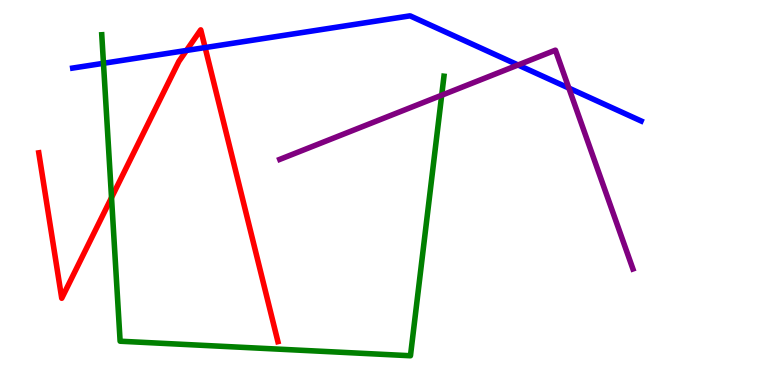[{'lines': ['blue', 'red'], 'intersections': [{'x': 2.41, 'y': 8.69}, {'x': 2.65, 'y': 8.76}]}, {'lines': ['green', 'red'], 'intersections': [{'x': 1.44, 'y': 4.87}]}, {'lines': ['purple', 'red'], 'intersections': []}, {'lines': ['blue', 'green'], 'intersections': [{'x': 1.34, 'y': 8.36}]}, {'lines': ['blue', 'purple'], 'intersections': [{'x': 6.68, 'y': 8.31}, {'x': 7.34, 'y': 7.71}]}, {'lines': ['green', 'purple'], 'intersections': [{'x': 5.7, 'y': 7.53}]}]